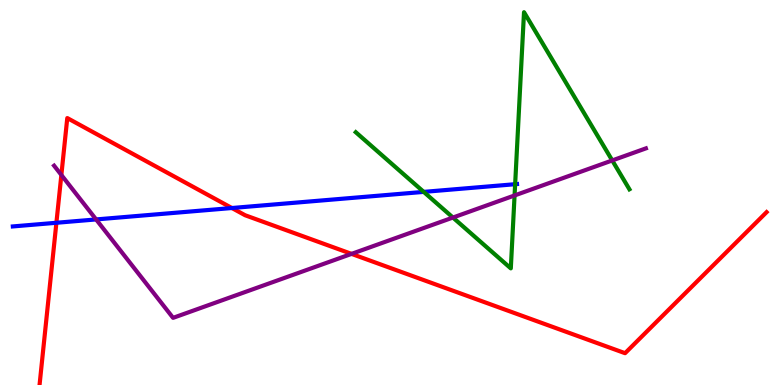[{'lines': ['blue', 'red'], 'intersections': [{'x': 0.728, 'y': 4.21}, {'x': 2.99, 'y': 4.6}]}, {'lines': ['green', 'red'], 'intersections': []}, {'lines': ['purple', 'red'], 'intersections': [{'x': 0.792, 'y': 5.45}, {'x': 4.54, 'y': 3.41}]}, {'lines': ['blue', 'green'], 'intersections': [{'x': 5.47, 'y': 5.02}, {'x': 6.65, 'y': 5.22}]}, {'lines': ['blue', 'purple'], 'intersections': [{'x': 1.24, 'y': 4.3}]}, {'lines': ['green', 'purple'], 'intersections': [{'x': 5.84, 'y': 4.35}, {'x': 6.64, 'y': 4.92}, {'x': 7.9, 'y': 5.83}]}]